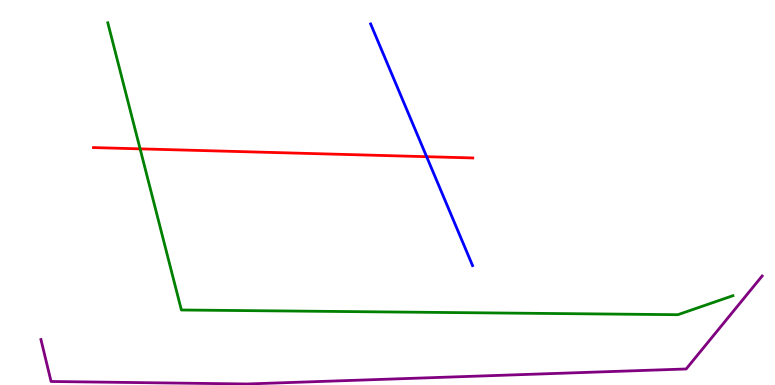[{'lines': ['blue', 'red'], 'intersections': [{'x': 5.5, 'y': 5.93}]}, {'lines': ['green', 'red'], 'intersections': [{'x': 1.81, 'y': 6.13}]}, {'lines': ['purple', 'red'], 'intersections': []}, {'lines': ['blue', 'green'], 'intersections': []}, {'lines': ['blue', 'purple'], 'intersections': []}, {'lines': ['green', 'purple'], 'intersections': []}]